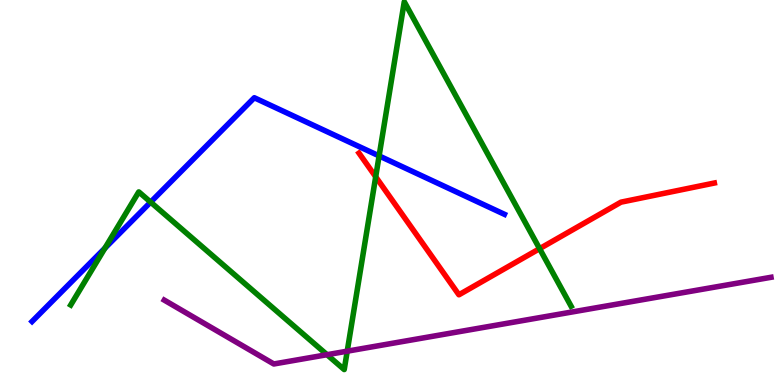[{'lines': ['blue', 'red'], 'intersections': []}, {'lines': ['green', 'red'], 'intersections': [{'x': 4.85, 'y': 5.41}, {'x': 6.96, 'y': 3.54}]}, {'lines': ['purple', 'red'], 'intersections': []}, {'lines': ['blue', 'green'], 'intersections': [{'x': 1.35, 'y': 3.55}, {'x': 1.94, 'y': 4.75}, {'x': 4.89, 'y': 5.95}]}, {'lines': ['blue', 'purple'], 'intersections': []}, {'lines': ['green', 'purple'], 'intersections': [{'x': 4.22, 'y': 0.787}, {'x': 4.48, 'y': 0.878}]}]